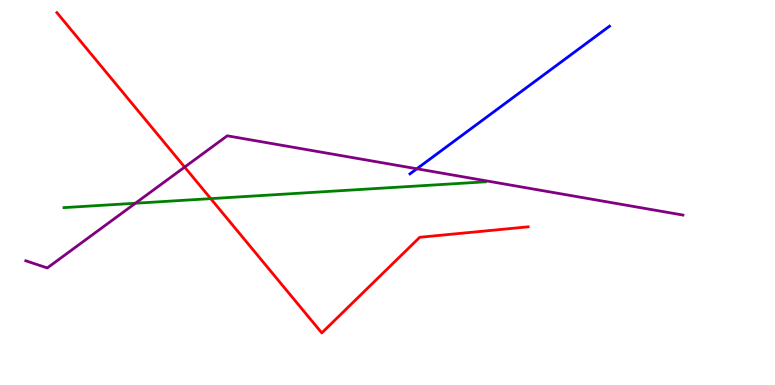[{'lines': ['blue', 'red'], 'intersections': []}, {'lines': ['green', 'red'], 'intersections': [{'x': 2.72, 'y': 4.84}]}, {'lines': ['purple', 'red'], 'intersections': [{'x': 2.38, 'y': 5.66}]}, {'lines': ['blue', 'green'], 'intersections': []}, {'lines': ['blue', 'purple'], 'intersections': [{'x': 5.38, 'y': 5.62}]}, {'lines': ['green', 'purple'], 'intersections': [{'x': 1.75, 'y': 4.72}]}]